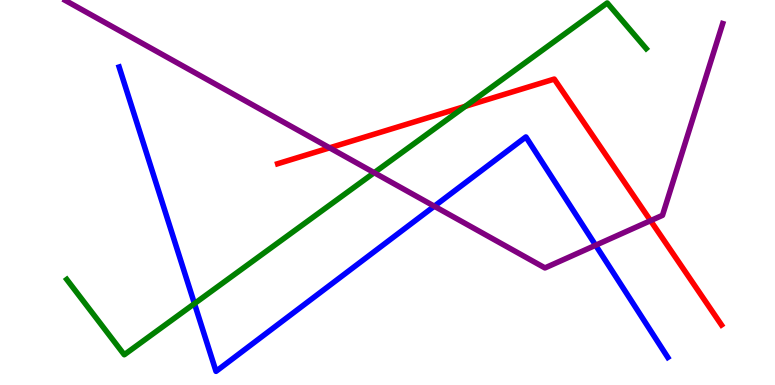[{'lines': ['blue', 'red'], 'intersections': []}, {'lines': ['green', 'red'], 'intersections': [{'x': 6.0, 'y': 7.24}]}, {'lines': ['purple', 'red'], 'intersections': [{'x': 4.25, 'y': 6.16}, {'x': 8.39, 'y': 4.27}]}, {'lines': ['blue', 'green'], 'intersections': [{'x': 2.51, 'y': 2.11}]}, {'lines': ['blue', 'purple'], 'intersections': [{'x': 5.6, 'y': 4.64}, {'x': 7.69, 'y': 3.63}]}, {'lines': ['green', 'purple'], 'intersections': [{'x': 4.83, 'y': 5.51}]}]